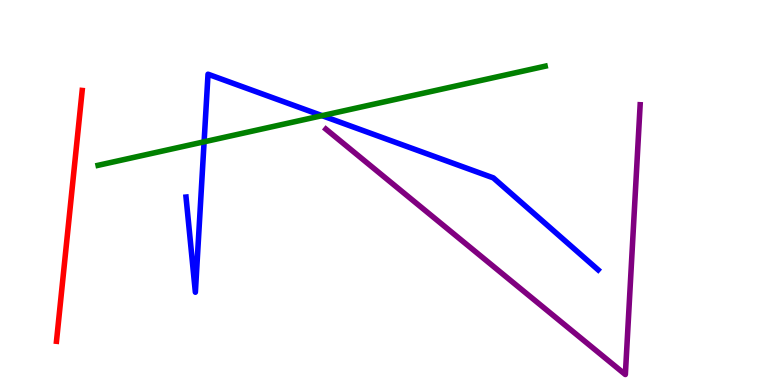[{'lines': ['blue', 'red'], 'intersections': []}, {'lines': ['green', 'red'], 'intersections': []}, {'lines': ['purple', 'red'], 'intersections': []}, {'lines': ['blue', 'green'], 'intersections': [{'x': 2.63, 'y': 6.32}, {'x': 4.16, 'y': 7.0}]}, {'lines': ['blue', 'purple'], 'intersections': []}, {'lines': ['green', 'purple'], 'intersections': []}]